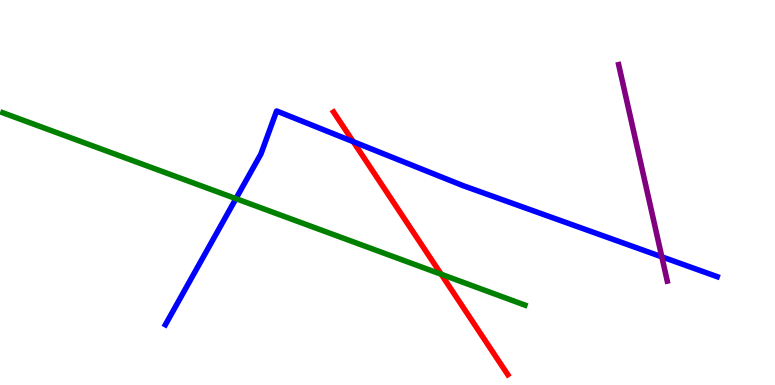[{'lines': ['blue', 'red'], 'intersections': [{'x': 4.56, 'y': 6.32}]}, {'lines': ['green', 'red'], 'intersections': [{'x': 5.69, 'y': 2.88}]}, {'lines': ['purple', 'red'], 'intersections': []}, {'lines': ['blue', 'green'], 'intersections': [{'x': 3.04, 'y': 4.84}]}, {'lines': ['blue', 'purple'], 'intersections': [{'x': 8.54, 'y': 3.33}]}, {'lines': ['green', 'purple'], 'intersections': []}]